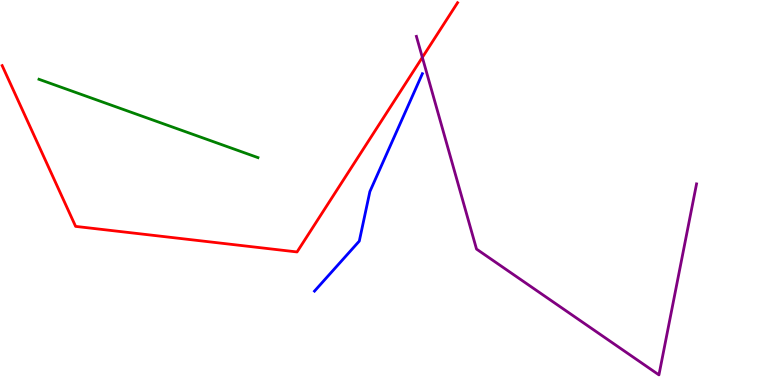[{'lines': ['blue', 'red'], 'intersections': []}, {'lines': ['green', 'red'], 'intersections': []}, {'lines': ['purple', 'red'], 'intersections': [{'x': 5.45, 'y': 8.51}]}, {'lines': ['blue', 'green'], 'intersections': []}, {'lines': ['blue', 'purple'], 'intersections': []}, {'lines': ['green', 'purple'], 'intersections': []}]